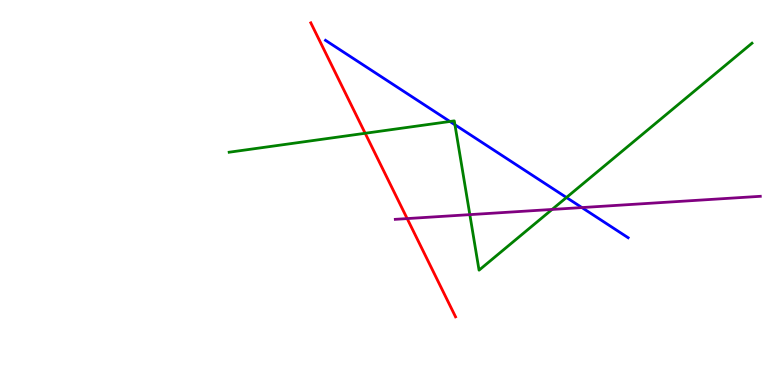[{'lines': ['blue', 'red'], 'intersections': []}, {'lines': ['green', 'red'], 'intersections': [{'x': 4.71, 'y': 6.54}]}, {'lines': ['purple', 'red'], 'intersections': [{'x': 5.25, 'y': 4.32}]}, {'lines': ['blue', 'green'], 'intersections': [{'x': 5.81, 'y': 6.84}, {'x': 5.87, 'y': 6.76}, {'x': 7.31, 'y': 4.87}]}, {'lines': ['blue', 'purple'], 'intersections': [{'x': 7.51, 'y': 4.61}]}, {'lines': ['green', 'purple'], 'intersections': [{'x': 6.06, 'y': 4.43}, {'x': 7.12, 'y': 4.56}]}]